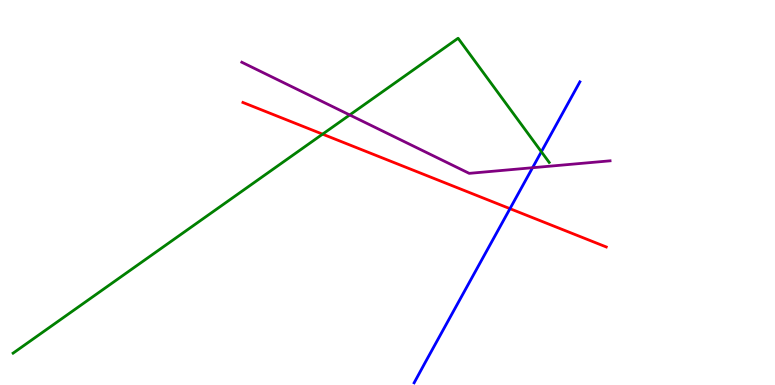[{'lines': ['blue', 'red'], 'intersections': [{'x': 6.58, 'y': 4.58}]}, {'lines': ['green', 'red'], 'intersections': [{'x': 4.16, 'y': 6.52}]}, {'lines': ['purple', 'red'], 'intersections': []}, {'lines': ['blue', 'green'], 'intersections': [{'x': 6.99, 'y': 6.06}]}, {'lines': ['blue', 'purple'], 'intersections': [{'x': 6.87, 'y': 5.64}]}, {'lines': ['green', 'purple'], 'intersections': [{'x': 4.51, 'y': 7.01}]}]